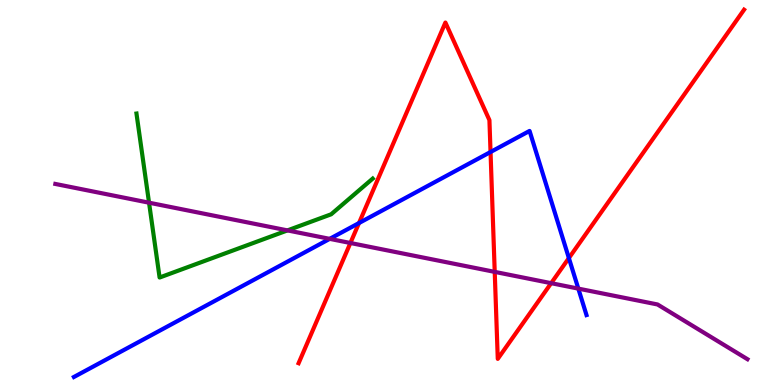[{'lines': ['blue', 'red'], 'intersections': [{'x': 4.63, 'y': 4.21}, {'x': 6.33, 'y': 6.05}, {'x': 7.34, 'y': 3.3}]}, {'lines': ['green', 'red'], 'intersections': []}, {'lines': ['purple', 'red'], 'intersections': [{'x': 4.52, 'y': 3.69}, {'x': 6.38, 'y': 2.94}, {'x': 7.11, 'y': 2.64}]}, {'lines': ['blue', 'green'], 'intersections': []}, {'lines': ['blue', 'purple'], 'intersections': [{'x': 4.25, 'y': 3.8}, {'x': 7.46, 'y': 2.5}]}, {'lines': ['green', 'purple'], 'intersections': [{'x': 1.92, 'y': 4.74}, {'x': 3.71, 'y': 4.02}]}]